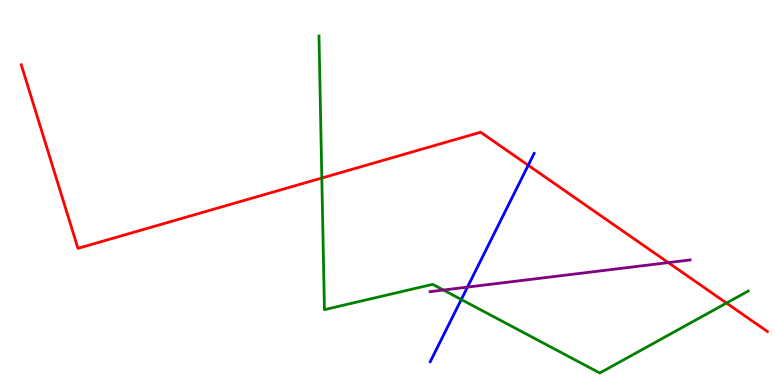[{'lines': ['blue', 'red'], 'intersections': [{'x': 6.82, 'y': 5.71}]}, {'lines': ['green', 'red'], 'intersections': [{'x': 4.15, 'y': 5.38}, {'x': 9.37, 'y': 2.13}]}, {'lines': ['purple', 'red'], 'intersections': [{'x': 8.62, 'y': 3.18}]}, {'lines': ['blue', 'green'], 'intersections': [{'x': 5.95, 'y': 2.22}]}, {'lines': ['blue', 'purple'], 'intersections': [{'x': 6.03, 'y': 2.54}]}, {'lines': ['green', 'purple'], 'intersections': [{'x': 5.72, 'y': 2.47}]}]